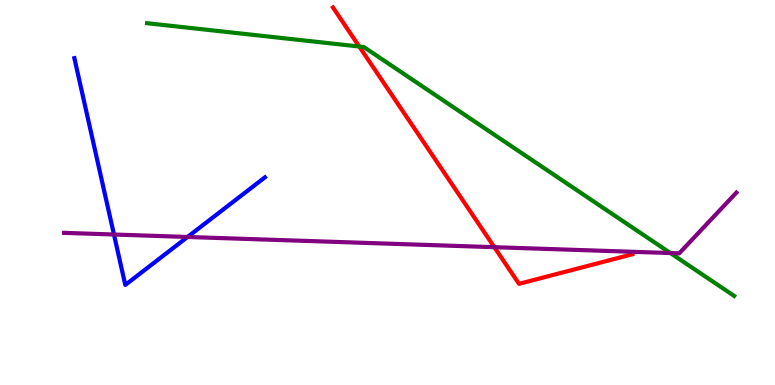[{'lines': ['blue', 'red'], 'intersections': []}, {'lines': ['green', 'red'], 'intersections': [{'x': 4.64, 'y': 8.79}]}, {'lines': ['purple', 'red'], 'intersections': [{'x': 6.38, 'y': 3.58}]}, {'lines': ['blue', 'green'], 'intersections': []}, {'lines': ['blue', 'purple'], 'intersections': [{'x': 1.47, 'y': 3.91}, {'x': 2.42, 'y': 3.84}]}, {'lines': ['green', 'purple'], 'intersections': [{'x': 8.65, 'y': 3.43}]}]